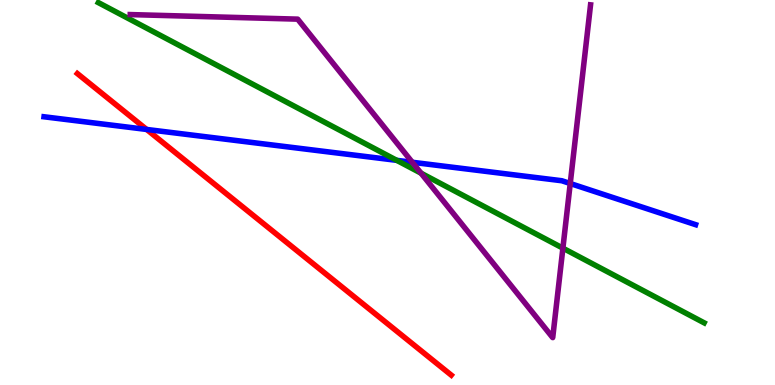[{'lines': ['blue', 'red'], 'intersections': [{'x': 1.89, 'y': 6.64}]}, {'lines': ['green', 'red'], 'intersections': []}, {'lines': ['purple', 'red'], 'intersections': []}, {'lines': ['blue', 'green'], 'intersections': [{'x': 5.12, 'y': 5.83}]}, {'lines': ['blue', 'purple'], 'intersections': [{'x': 5.32, 'y': 5.79}, {'x': 7.36, 'y': 5.23}]}, {'lines': ['green', 'purple'], 'intersections': [{'x': 5.43, 'y': 5.5}, {'x': 7.26, 'y': 3.55}]}]